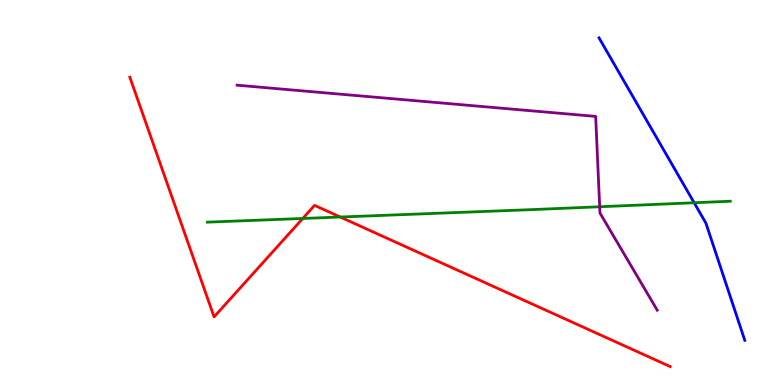[{'lines': ['blue', 'red'], 'intersections': []}, {'lines': ['green', 'red'], 'intersections': [{'x': 3.91, 'y': 4.33}, {'x': 4.39, 'y': 4.36}]}, {'lines': ['purple', 'red'], 'intersections': []}, {'lines': ['blue', 'green'], 'intersections': [{'x': 8.96, 'y': 4.73}]}, {'lines': ['blue', 'purple'], 'intersections': []}, {'lines': ['green', 'purple'], 'intersections': [{'x': 7.74, 'y': 4.63}]}]